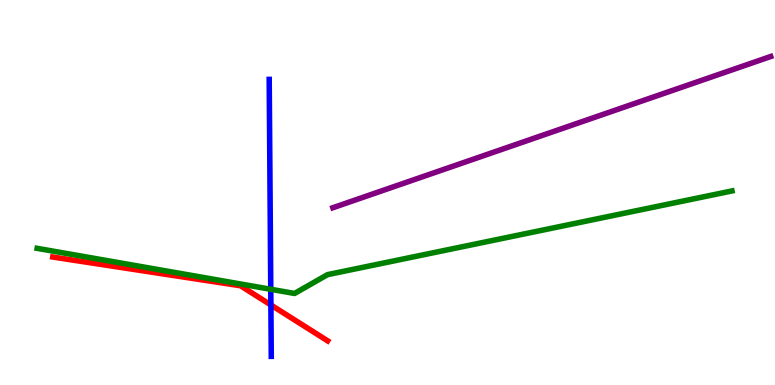[{'lines': ['blue', 'red'], 'intersections': [{'x': 3.5, 'y': 2.08}]}, {'lines': ['green', 'red'], 'intersections': []}, {'lines': ['purple', 'red'], 'intersections': []}, {'lines': ['blue', 'green'], 'intersections': [{'x': 3.49, 'y': 2.49}]}, {'lines': ['blue', 'purple'], 'intersections': []}, {'lines': ['green', 'purple'], 'intersections': []}]